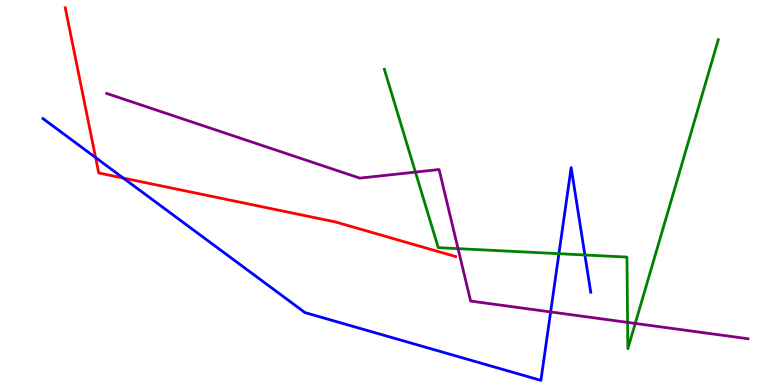[{'lines': ['blue', 'red'], 'intersections': [{'x': 1.23, 'y': 5.91}, {'x': 1.59, 'y': 5.37}]}, {'lines': ['green', 'red'], 'intersections': []}, {'lines': ['purple', 'red'], 'intersections': []}, {'lines': ['blue', 'green'], 'intersections': [{'x': 7.21, 'y': 3.41}, {'x': 7.55, 'y': 3.38}]}, {'lines': ['blue', 'purple'], 'intersections': [{'x': 7.1, 'y': 1.9}]}, {'lines': ['green', 'purple'], 'intersections': [{'x': 5.36, 'y': 5.53}, {'x': 5.91, 'y': 3.54}, {'x': 8.1, 'y': 1.63}, {'x': 8.2, 'y': 1.6}]}]